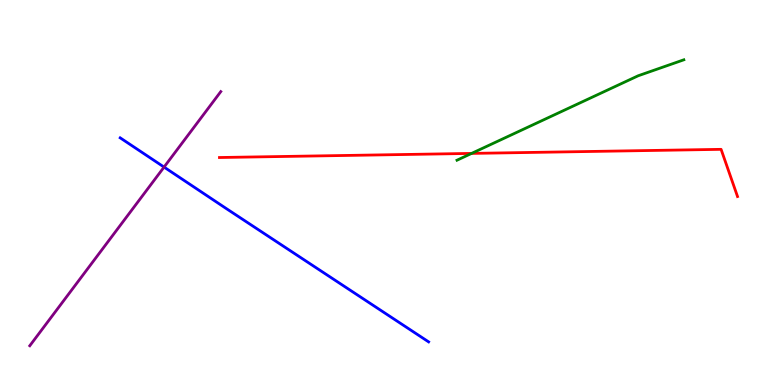[{'lines': ['blue', 'red'], 'intersections': []}, {'lines': ['green', 'red'], 'intersections': [{'x': 6.09, 'y': 6.02}]}, {'lines': ['purple', 'red'], 'intersections': []}, {'lines': ['blue', 'green'], 'intersections': []}, {'lines': ['blue', 'purple'], 'intersections': [{'x': 2.12, 'y': 5.66}]}, {'lines': ['green', 'purple'], 'intersections': []}]